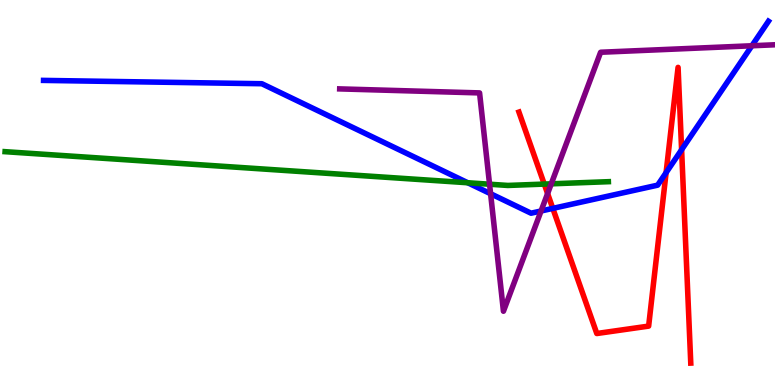[{'lines': ['blue', 'red'], 'intersections': [{'x': 7.13, 'y': 4.59}, {'x': 8.59, 'y': 5.52}, {'x': 8.79, 'y': 6.11}]}, {'lines': ['green', 'red'], 'intersections': [{'x': 7.02, 'y': 5.22}]}, {'lines': ['purple', 'red'], 'intersections': [{'x': 7.07, 'y': 4.97}]}, {'lines': ['blue', 'green'], 'intersections': [{'x': 6.04, 'y': 5.25}]}, {'lines': ['blue', 'purple'], 'intersections': [{'x': 6.33, 'y': 4.97}, {'x': 6.98, 'y': 4.52}, {'x': 9.7, 'y': 8.81}]}, {'lines': ['green', 'purple'], 'intersections': [{'x': 6.32, 'y': 5.22}, {'x': 7.11, 'y': 5.23}]}]